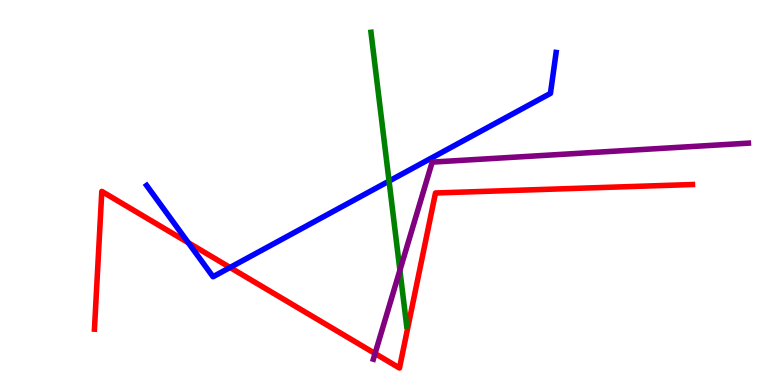[{'lines': ['blue', 'red'], 'intersections': [{'x': 2.43, 'y': 3.7}, {'x': 2.97, 'y': 3.05}]}, {'lines': ['green', 'red'], 'intersections': []}, {'lines': ['purple', 'red'], 'intersections': [{'x': 4.84, 'y': 0.818}]}, {'lines': ['blue', 'green'], 'intersections': [{'x': 5.02, 'y': 5.3}]}, {'lines': ['blue', 'purple'], 'intersections': []}, {'lines': ['green', 'purple'], 'intersections': [{'x': 5.16, 'y': 2.98}]}]